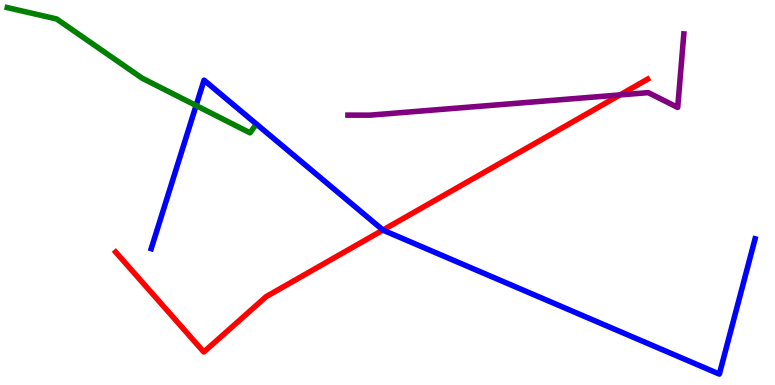[{'lines': ['blue', 'red'], 'intersections': [{'x': 4.94, 'y': 4.02}]}, {'lines': ['green', 'red'], 'intersections': []}, {'lines': ['purple', 'red'], 'intersections': [{'x': 8.0, 'y': 7.53}]}, {'lines': ['blue', 'green'], 'intersections': [{'x': 2.53, 'y': 7.26}]}, {'lines': ['blue', 'purple'], 'intersections': []}, {'lines': ['green', 'purple'], 'intersections': []}]